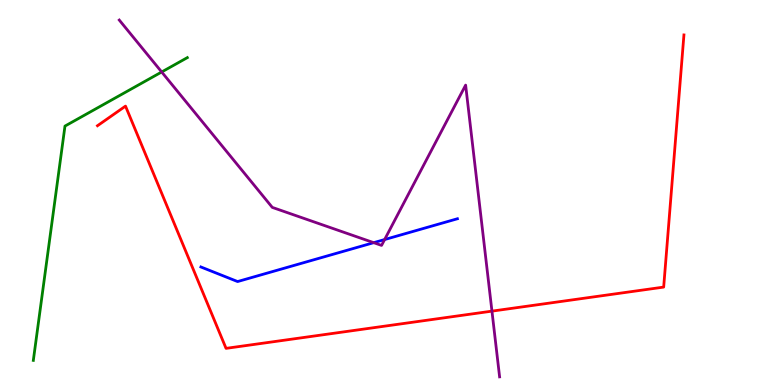[{'lines': ['blue', 'red'], 'intersections': []}, {'lines': ['green', 'red'], 'intersections': []}, {'lines': ['purple', 'red'], 'intersections': [{'x': 6.35, 'y': 1.92}]}, {'lines': ['blue', 'green'], 'intersections': []}, {'lines': ['blue', 'purple'], 'intersections': [{'x': 4.82, 'y': 3.7}, {'x': 4.96, 'y': 3.78}]}, {'lines': ['green', 'purple'], 'intersections': [{'x': 2.09, 'y': 8.13}]}]